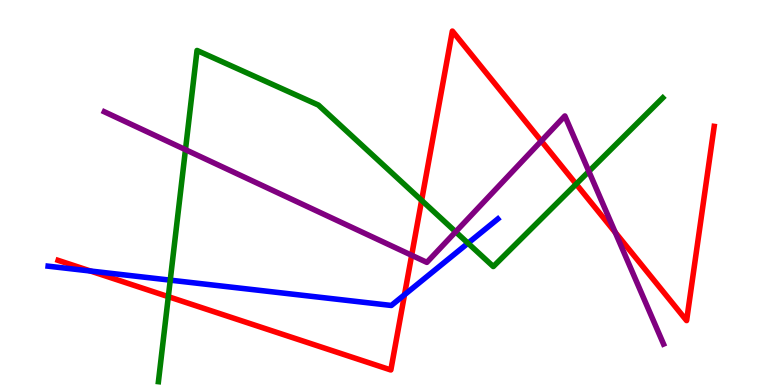[{'lines': ['blue', 'red'], 'intersections': [{'x': 1.17, 'y': 2.96}, {'x': 5.22, 'y': 2.34}]}, {'lines': ['green', 'red'], 'intersections': [{'x': 2.17, 'y': 2.29}, {'x': 5.44, 'y': 4.8}, {'x': 7.43, 'y': 5.22}]}, {'lines': ['purple', 'red'], 'intersections': [{'x': 5.31, 'y': 3.37}, {'x': 6.98, 'y': 6.34}, {'x': 7.94, 'y': 3.96}]}, {'lines': ['blue', 'green'], 'intersections': [{'x': 2.2, 'y': 2.72}, {'x': 6.04, 'y': 3.68}]}, {'lines': ['blue', 'purple'], 'intersections': []}, {'lines': ['green', 'purple'], 'intersections': [{'x': 2.39, 'y': 6.11}, {'x': 5.88, 'y': 3.98}, {'x': 7.6, 'y': 5.55}]}]